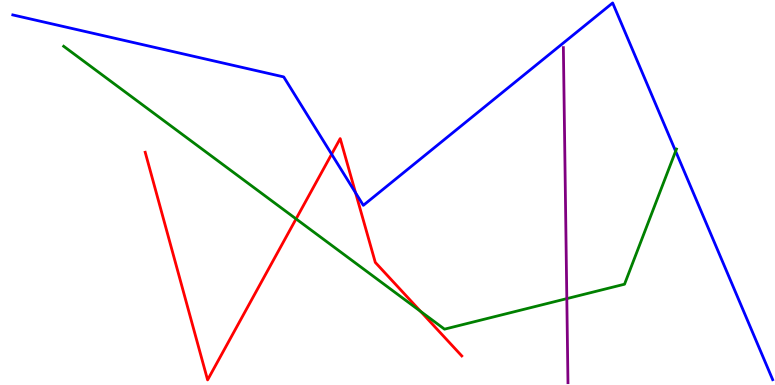[{'lines': ['blue', 'red'], 'intersections': [{'x': 4.28, 'y': 6.0}, {'x': 4.59, 'y': 4.99}]}, {'lines': ['green', 'red'], 'intersections': [{'x': 3.82, 'y': 4.31}, {'x': 5.43, 'y': 1.91}]}, {'lines': ['purple', 'red'], 'intersections': []}, {'lines': ['blue', 'green'], 'intersections': [{'x': 8.72, 'y': 6.07}]}, {'lines': ['blue', 'purple'], 'intersections': []}, {'lines': ['green', 'purple'], 'intersections': [{'x': 7.31, 'y': 2.24}]}]